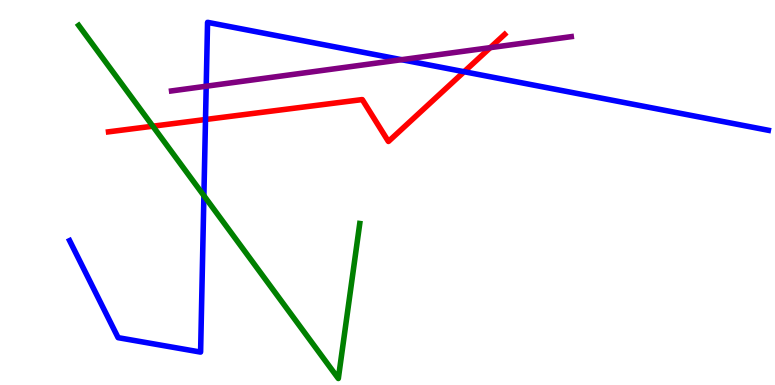[{'lines': ['blue', 'red'], 'intersections': [{'x': 2.65, 'y': 6.9}, {'x': 5.99, 'y': 8.14}]}, {'lines': ['green', 'red'], 'intersections': [{'x': 1.97, 'y': 6.72}]}, {'lines': ['purple', 'red'], 'intersections': [{'x': 6.33, 'y': 8.76}]}, {'lines': ['blue', 'green'], 'intersections': [{'x': 2.63, 'y': 4.92}]}, {'lines': ['blue', 'purple'], 'intersections': [{'x': 2.66, 'y': 7.76}, {'x': 5.18, 'y': 8.45}]}, {'lines': ['green', 'purple'], 'intersections': []}]